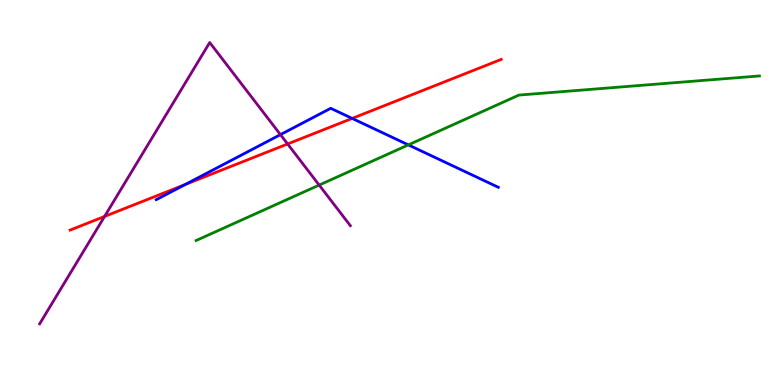[{'lines': ['blue', 'red'], 'intersections': [{'x': 2.39, 'y': 5.21}, {'x': 4.54, 'y': 6.92}]}, {'lines': ['green', 'red'], 'intersections': []}, {'lines': ['purple', 'red'], 'intersections': [{'x': 1.35, 'y': 4.38}, {'x': 3.71, 'y': 6.26}]}, {'lines': ['blue', 'green'], 'intersections': [{'x': 5.27, 'y': 6.24}]}, {'lines': ['blue', 'purple'], 'intersections': [{'x': 3.62, 'y': 6.5}]}, {'lines': ['green', 'purple'], 'intersections': [{'x': 4.12, 'y': 5.19}]}]